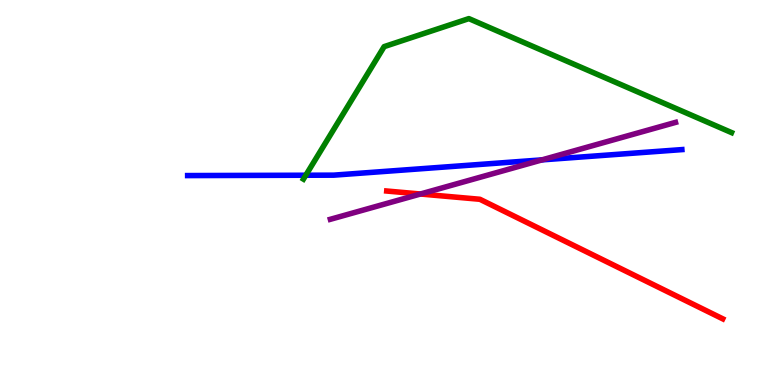[{'lines': ['blue', 'red'], 'intersections': []}, {'lines': ['green', 'red'], 'intersections': []}, {'lines': ['purple', 'red'], 'intersections': [{'x': 5.42, 'y': 4.96}]}, {'lines': ['blue', 'green'], 'intersections': [{'x': 3.95, 'y': 5.45}]}, {'lines': ['blue', 'purple'], 'intersections': [{'x': 6.99, 'y': 5.85}]}, {'lines': ['green', 'purple'], 'intersections': []}]